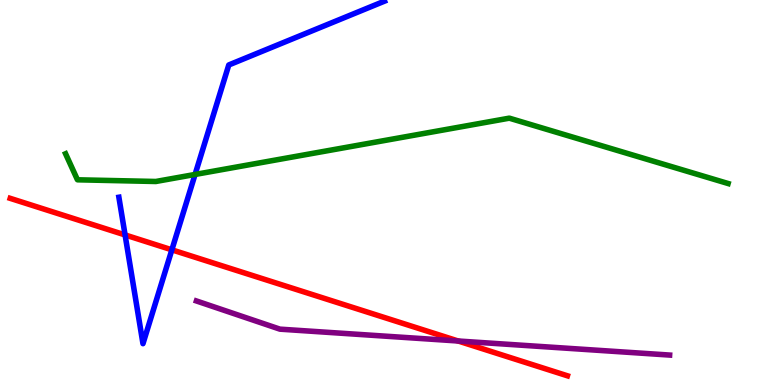[{'lines': ['blue', 'red'], 'intersections': [{'x': 1.61, 'y': 3.9}, {'x': 2.22, 'y': 3.51}]}, {'lines': ['green', 'red'], 'intersections': []}, {'lines': ['purple', 'red'], 'intersections': [{'x': 5.91, 'y': 1.14}]}, {'lines': ['blue', 'green'], 'intersections': [{'x': 2.52, 'y': 5.47}]}, {'lines': ['blue', 'purple'], 'intersections': []}, {'lines': ['green', 'purple'], 'intersections': []}]